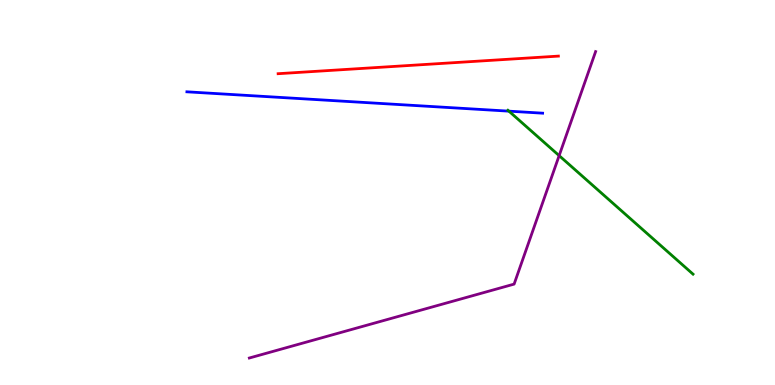[{'lines': ['blue', 'red'], 'intersections': []}, {'lines': ['green', 'red'], 'intersections': []}, {'lines': ['purple', 'red'], 'intersections': []}, {'lines': ['blue', 'green'], 'intersections': [{'x': 6.57, 'y': 7.11}]}, {'lines': ['blue', 'purple'], 'intersections': []}, {'lines': ['green', 'purple'], 'intersections': [{'x': 7.21, 'y': 5.96}]}]